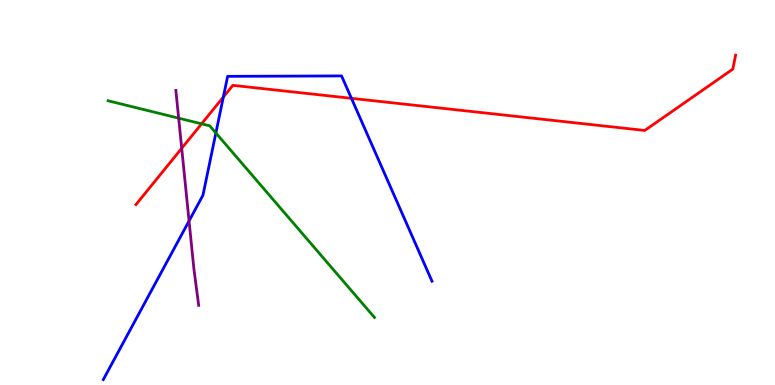[{'lines': ['blue', 'red'], 'intersections': [{'x': 2.88, 'y': 7.48}, {'x': 4.53, 'y': 7.45}]}, {'lines': ['green', 'red'], 'intersections': [{'x': 2.6, 'y': 6.78}]}, {'lines': ['purple', 'red'], 'intersections': [{'x': 2.34, 'y': 6.15}]}, {'lines': ['blue', 'green'], 'intersections': [{'x': 2.79, 'y': 6.55}]}, {'lines': ['blue', 'purple'], 'intersections': [{'x': 2.44, 'y': 4.26}]}, {'lines': ['green', 'purple'], 'intersections': [{'x': 2.31, 'y': 6.93}]}]